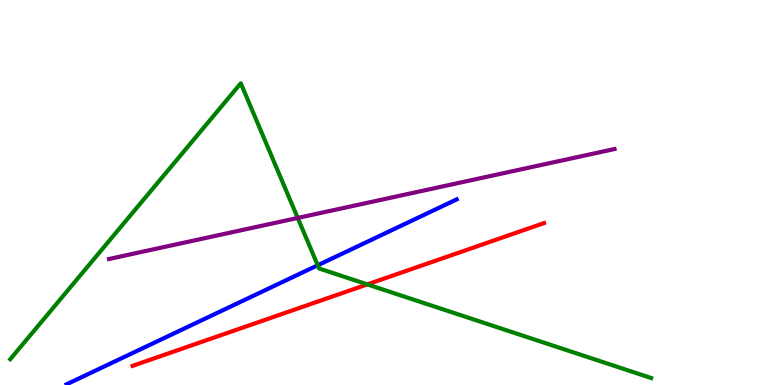[{'lines': ['blue', 'red'], 'intersections': []}, {'lines': ['green', 'red'], 'intersections': [{'x': 4.74, 'y': 2.61}]}, {'lines': ['purple', 'red'], 'intersections': []}, {'lines': ['blue', 'green'], 'intersections': [{'x': 4.1, 'y': 3.11}]}, {'lines': ['blue', 'purple'], 'intersections': []}, {'lines': ['green', 'purple'], 'intersections': [{'x': 3.84, 'y': 4.34}]}]